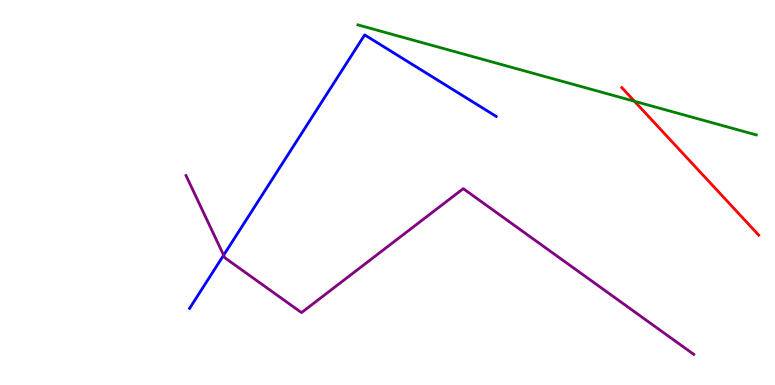[{'lines': ['blue', 'red'], 'intersections': []}, {'lines': ['green', 'red'], 'intersections': [{'x': 8.19, 'y': 7.37}]}, {'lines': ['purple', 'red'], 'intersections': []}, {'lines': ['blue', 'green'], 'intersections': []}, {'lines': ['blue', 'purple'], 'intersections': [{'x': 2.89, 'y': 3.37}]}, {'lines': ['green', 'purple'], 'intersections': []}]